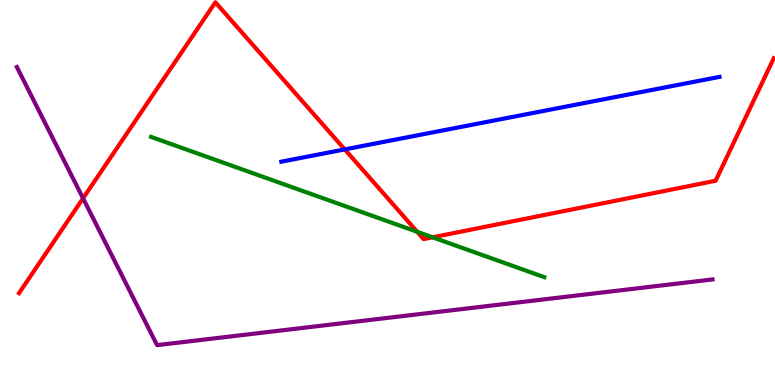[{'lines': ['blue', 'red'], 'intersections': [{'x': 4.45, 'y': 6.12}]}, {'lines': ['green', 'red'], 'intersections': [{'x': 5.38, 'y': 3.98}, {'x': 5.58, 'y': 3.84}]}, {'lines': ['purple', 'red'], 'intersections': [{'x': 1.07, 'y': 4.85}]}, {'lines': ['blue', 'green'], 'intersections': []}, {'lines': ['blue', 'purple'], 'intersections': []}, {'lines': ['green', 'purple'], 'intersections': []}]